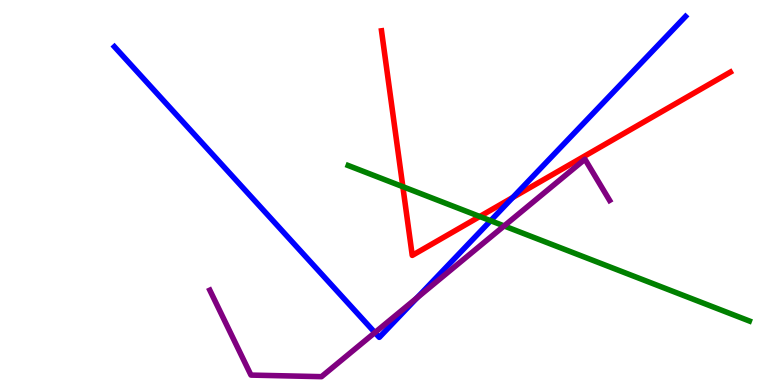[{'lines': ['blue', 'red'], 'intersections': [{'x': 6.62, 'y': 4.87}]}, {'lines': ['green', 'red'], 'intersections': [{'x': 5.2, 'y': 5.15}, {'x': 6.19, 'y': 4.38}]}, {'lines': ['purple', 'red'], 'intersections': []}, {'lines': ['blue', 'green'], 'intersections': [{'x': 6.33, 'y': 4.27}]}, {'lines': ['blue', 'purple'], 'intersections': [{'x': 4.84, 'y': 1.36}, {'x': 5.38, 'y': 2.27}]}, {'lines': ['green', 'purple'], 'intersections': [{'x': 6.5, 'y': 4.13}]}]